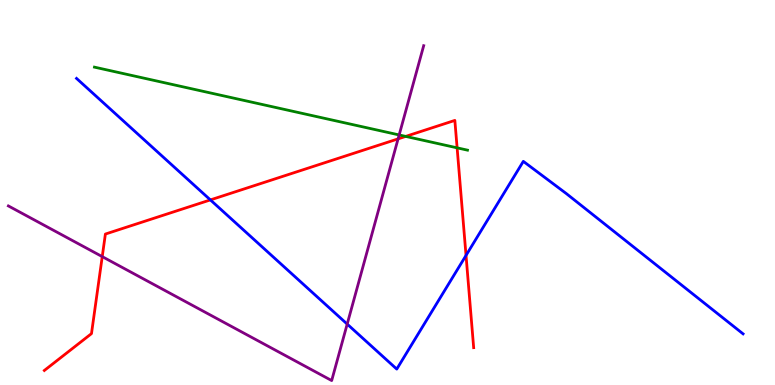[{'lines': ['blue', 'red'], 'intersections': [{'x': 2.71, 'y': 4.81}, {'x': 6.01, 'y': 3.37}]}, {'lines': ['green', 'red'], 'intersections': [{'x': 5.23, 'y': 6.46}, {'x': 5.9, 'y': 6.16}]}, {'lines': ['purple', 'red'], 'intersections': [{'x': 1.32, 'y': 3.33}, {'x': 5.14, 'y': 6.39}]}, {'lines': ['blue', 'green'], 'intersections': []}, {'lines': ['blue', 'purple'], 'intersections': [{'x': 4.48, 'y': 1.58}]}, {'lines': ['green', 'purple'], 'intersections': [{'x': 5.15, 'y': 6.49}]}]